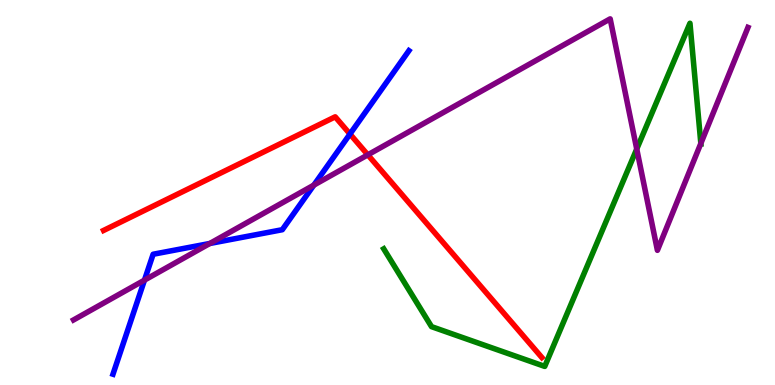[{'lines': ['blue', 'red'], 'intersections': [{'x': 4.52, 'y': 6.52}]}, {'lines': ['green', 'red'], 'intersections': []}, {'lines': ['purple', 'red'], 'intersections': [{'x': 4.75, 'y': 5.98}]}, {'lines': ['blue', 'green'], 'intersections': []}, {'lines': ['blue', 'purple'], 'intersections': [{'x': 1.86, 'y': 2.72}, {'x': 2.71, 'y': 3.68}, {'x': 4.05, 'y': 5.19}]}, {'lines': ['green', 'purple'], 'intersections': [{'x': 8.22, 'y': 6.13}, {'x': 9.04, 'y': 6.27}]}]